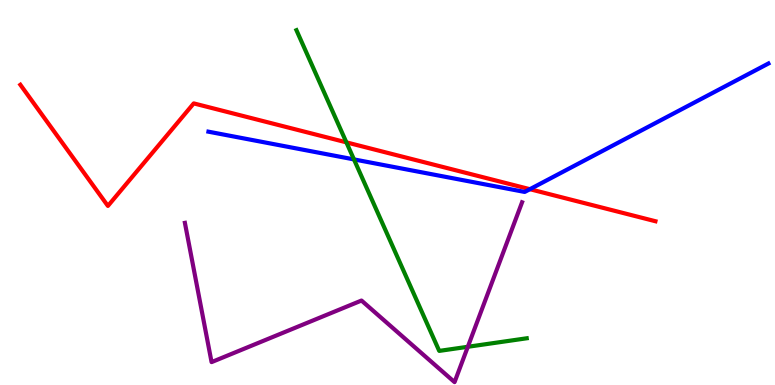[{'lines': ['blue', 'red'], 'intersections': [{'x': 6.84, 'y': 5.09}]}, {'lines': ['green', 'red'], 'intersections': [{'x': 4.47, 'y': 6.3}]}, {'lines': ['purple', 'red'], 'intersections': []}, {'lines': ['blue', 'green'], 'intersections': [{'x': 4.57, 'y': 5.86}]}, {'lines': ['blue', 'purple'], 'intersections': []}, {'lines': ['green', 'purple'], 'intersections': [{'x': 6.04, 'y': 0.993}]}]